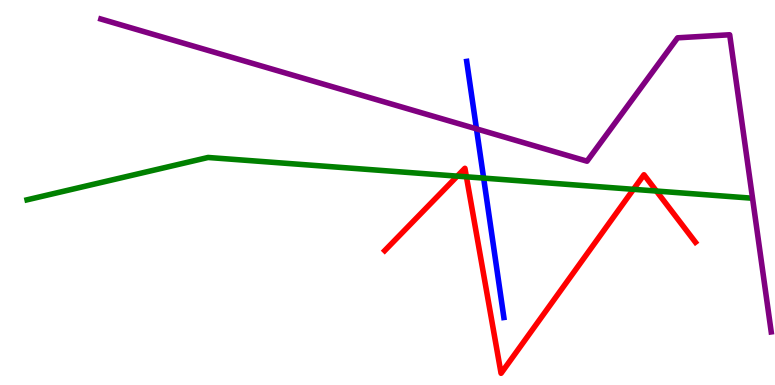[{'lines': ['blue', 'red'], 'intersections': []}, {'lines': ['green', 'red'], 'intersections': [{'x': 5.9, 'y': 5.43}, {'x': 6.02, 'y': 5.41}, {'x': 8.17, 'y': 5.08}, {'x': 8.47, 'y': 5.04}]}, {'lines': ['purple', 'red'], 'intersections': []}, {'lines': ['blue', 'green'], 'intersections': [{'x': 6.24, 'y': 5.37}]}, {'lines': ['blue', 'purple'], 'intersections': [{'x': 6.15, 'y': 6.65}]}, {'lines': ['green', 'purple'], 'intersections': []}]